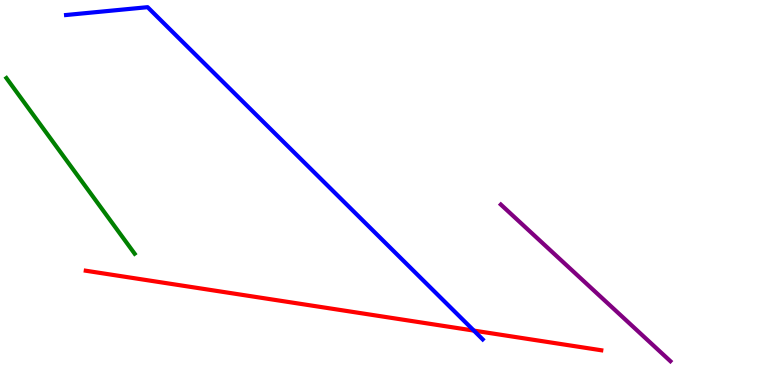[{'lines': ['blue', 'red'], 'intersections': [{'x': 6.11, 'y': 1.41}]}, {'lines': ['green', 'red'], 'intersections': []}, {'lines': ['purple', 'red'], 'intersections': []}, {'lines': ['blue', 'green'], 'intersections': []}, {'lines': ['blue', 'purple'], 'intersections': []}, {'lines': ['green', 'purple'], 'intersections': []}]